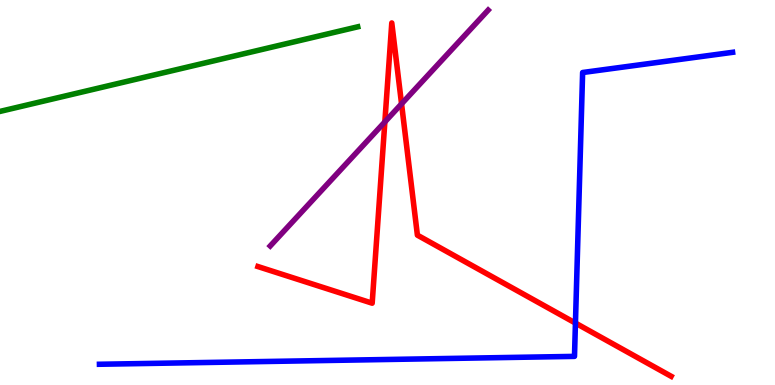[{'lines': ['blue', 'red'], 'intersections': [{'x': 7.43, 'y': 1.61}]}, {'lines': ['green', 'red'], 'intersections': []}, {'lines': ['purple', 'red'], 'intersections': [{'x': 4.97, 'y': 6.83}, {'x': 5.18, 'y': 7.3}]}, {'lines': ['blue', 'green'], 'intersections': []}, {'lines': ['blue', 'purple'], 'intersections': []}, {'lines': ['green', 'purple'], 'intersections': []}]